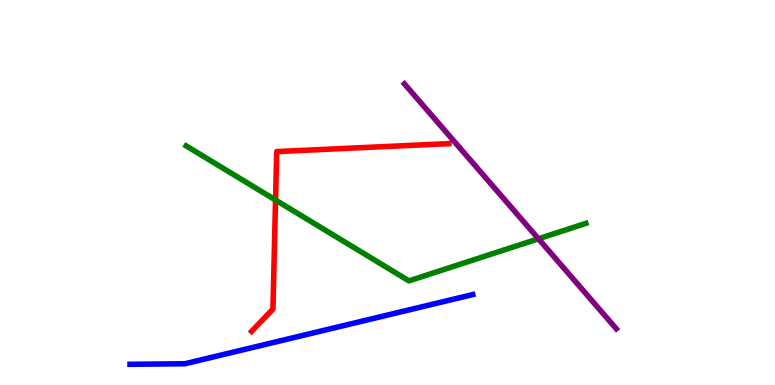[{'lines': ['blue', 'red'], 'intersections': []}, {'lines': ['green', 'red'], 'intersections': [{'x': 3.56, 'y': 4.8}]}, {'lines': ['purple', 'red'], 'intersections': []}, {'lines': ['blue', 'green'], 'intersections': []}, {'lines': ['blue', 'purple'], 'intersections': []}, {'lines': ['green', 'purple'], 'intersections': [{'x': 6.95, 'y': 3.8}]}]